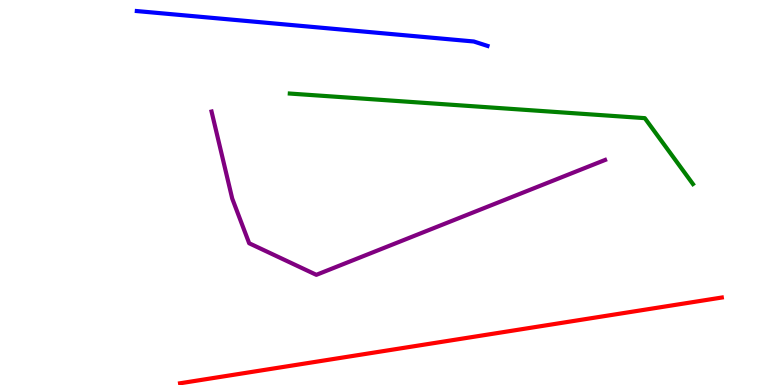[{'lines': ['blue', 'red'], 'intersections': []}, {'lines': ['green', 'red'], 'intersections': []}, {'lines': ['purple', 'red'], 'intersections': []}, {'lines': ['blue', 'green'], 'intersections': []}, {'lines': ['blue', 'purple'], 'intersections': []}, {'lines': ['green', 'purple'], 'intersections': []}]